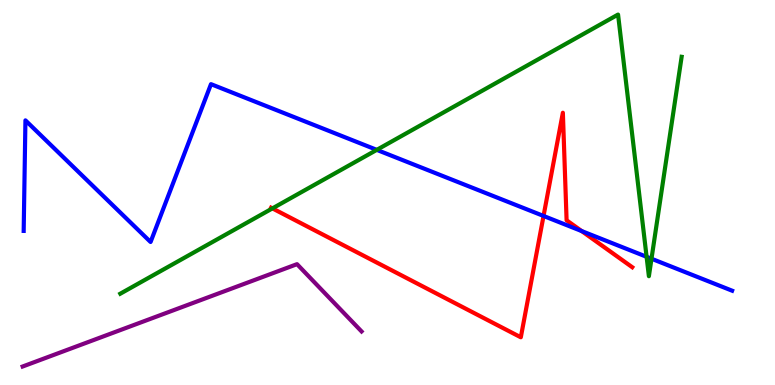[{'lines': ['blue', 'red'], 'intersections': [{'x': 7.01, 'y': 4.39}, {'x': 7.51, 'y': 4.0}]}, {'lines': ['green', 'red'], 'intersections': [{'x': 3.52, 'y': 4.59}]}, {'lines': ['purple', 'red'], 'intersections': []}, {'lines': ['blue', 'green'], 'intersections': [{'x': 4.86, 'y': 6.11}, {'x': 8.34, 'y': 3.33}, {'x': 8.41, 'y': 3.28}]}, {'lines': ['blue', 'purple'], 'intersections': []}, {'lines': ['green', 'purple'], 'intersections': []}]